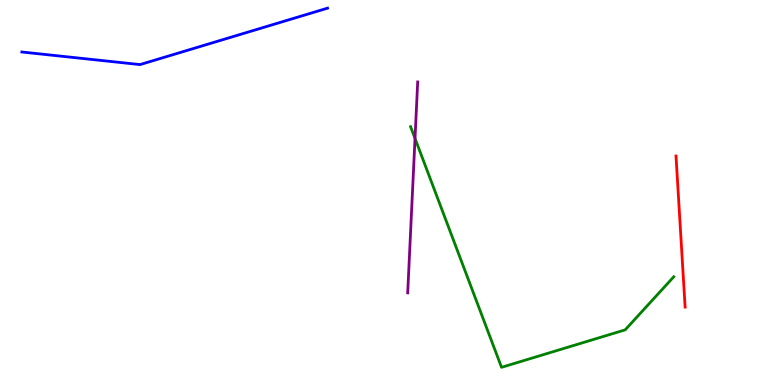[{'lines': ['blue', 'red'], 'intersections': []}, {'lines': ['green', 'red'], 'intersections': []}, {'lines': ['purple', 'red'], 'intersections': []}, {'lines': ['blue', 'green'], 'intersections': []}, {'lines': ['blue', 'purple'], 'intersections': []}, {'lines': ['green', 'purple'], 'intersections': [{'x': 5.36, 'y': 6.4}]}]